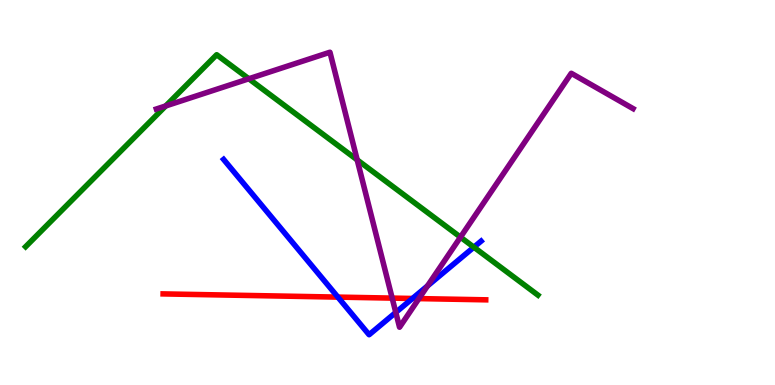[{'lines': ['blue', 'red'], 'intersections': [{'x': 4.36, 'y': 2.28}, {'x': 5.32, 'y': 2.25}]}, {'lines': ['green', 'red'], 'intersections': []}, {'lines': ['purple', 'red'], 'intersections': [{'x': 5.06, 'y': 2.26}, {'x': 5.41, 'y': 2.24}]}, {'lines': ['blue', 'green'], 'intersections': [{'x': 6.11, 'y': 3.58}]}, {'lines': ['blue', 'purple'], 'intersections': [{'x': 5.11, 'y': 1.89}, {'x': 5.52, 'y': 2.57}]}, {'lines': ['green', 'purple'], 'intersections': [{'x': 2.14, 'y': 7.25}, {'x': 3.21, 'y': 7.95}, {'x': 4.61, 'y': 5.85}, {'x': 5.94, 'y': 3.84}]}]